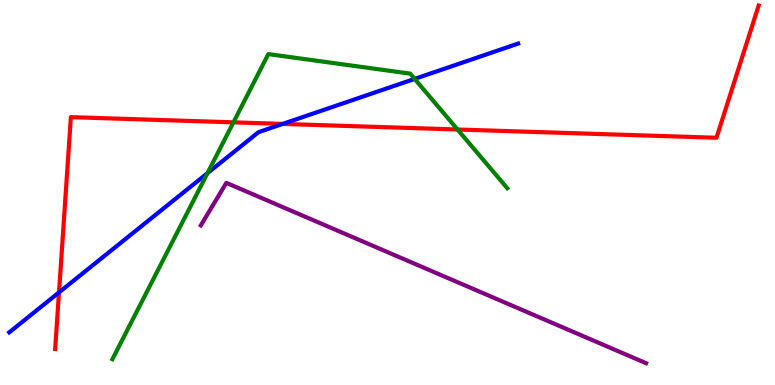[{'lines': ['blue', 'red'], 'intersections': [{'x': 0.761, 'y': 2.4}, {'x': 3.65, 'y': 6.78}]}, {'lines': ['green', 'red'], 'intersections': [{'x': 3.01, 'y': 6.82}, {'x': 5.9, 'y': 6.64}]}, {'lines': ['purple', 'red'], 'intersections': []}, {'lines': ['blue', 'green'], 'intersections': [{'x': 2.68, 'y': 5.5}, {'x': 5.35, 'y': 7.95}]}, {'lines': ['blue', 'purple'], 'intersections': []}, {'lines': ['green', 'purple'], 'intersections': []}]